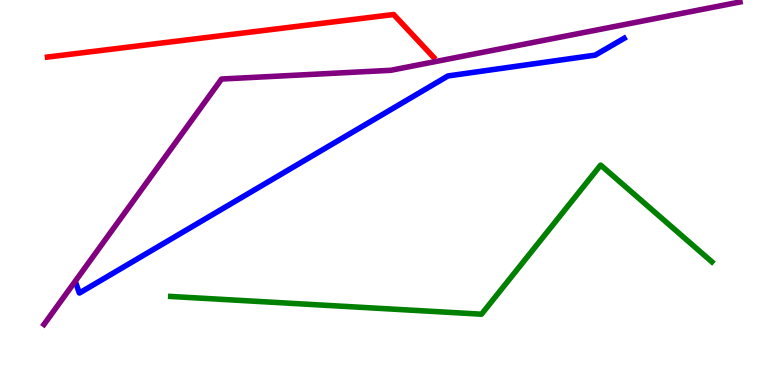[{'lines': ['blue', 'red'], 'intersections': []}, {'lines': ['green', 'red'], 'intersections': []}, {'lines': ['purple', 'red'], 'intersections': []}, {'lines': ['blue', 'green'], 'intersections': []}, {'lines': ['blue', 'purple'], 'intersections': []}, {'lines': ['green', 'purple'], 'intersections': []}]